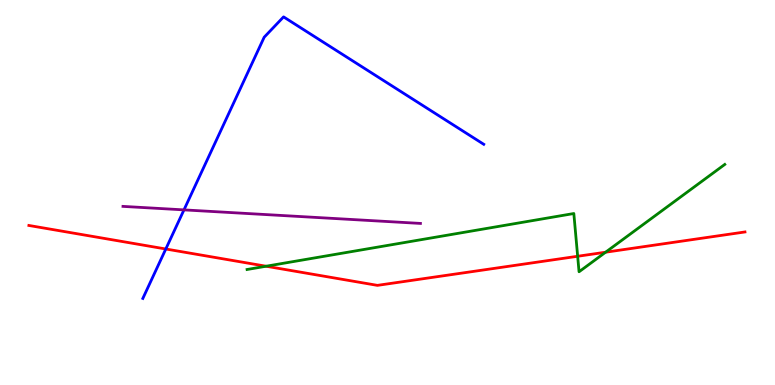[{'lines': ['blue', 'red'], 'intersections': [{'x': 2.14, 'y': 3.53}]}, {'lines': ['green', 'red'], 'intersections': [{'x': 3.43, 'y': 3.08}, {'x': 7.45, 'y': 3.34}, {'x': 7.81, 'y': 3.45}]}, {'lines': ['purple', 'red'], 'intersections': []}, {'lines': ['blue', 'green'], 'intersections': []}, {'lines': ['blue', 'purple'], 'intersections': [{'x': 2.37, 'y': 4.55}]}, {'lines': ['green', 'purple'], 'intersections': []}]